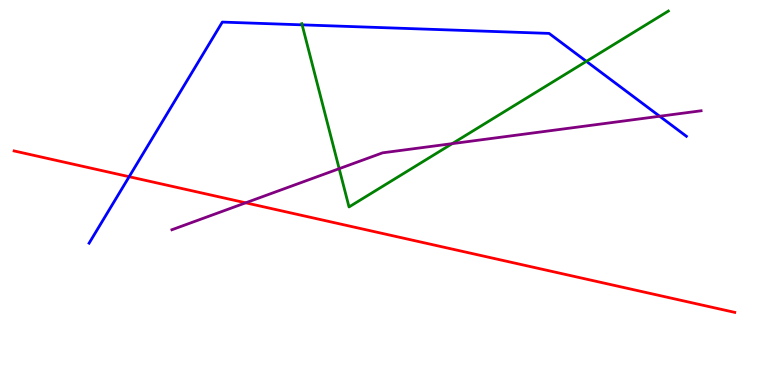[{'lines': ['blue', 'red'], 'intersections': [{'x': 1.67, 'y': 5.41}]}, {'lines': ['green', 'red'], 'intersections': []}, {'lines': ['purple', 'red'], 'intersections': [{'x': 3.17, 'y': 4.73}]}, {'lines': ['blue', 'green'], 'intersections': [{'x': 3.9, 'y': 9.35}, {'x': 7.57, 'y': 8.41}]}, {'lines': ['blue', 'purple'], 'intersections': [{'x': 8.51, 'y': 6.98}]}, {'lines': ['green', 'purple'], 'intersections': [{'x': 4.38, 'y': 5.62}, {'x': 5.84, 'y': 6.27}]}]